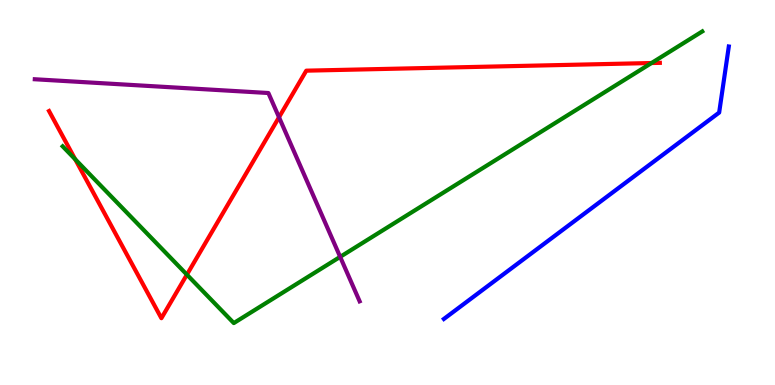[{'lines': ['blue', 'red'], 'intersections': []}, {'lines': ['green', 'red'], 'intersections': [{'x': 0.97, 'y': 5.86}, {'x': 2.41, 'y': 2.87}, {'x': 8.41, 'y': 8.36}]}, {'lines': ['purple', 'red'], 'intersections': [{'x': 3.6, 'y': 6.95}]}, {'lines': ['blue', 'green'], 'intersections': []}, {'lines': ['blue', 'purple'], 'intersections': []}, {'lines': ['green', 'purple'], 'intersections': [{'x': 4.39, 'y': 3.33}]}]